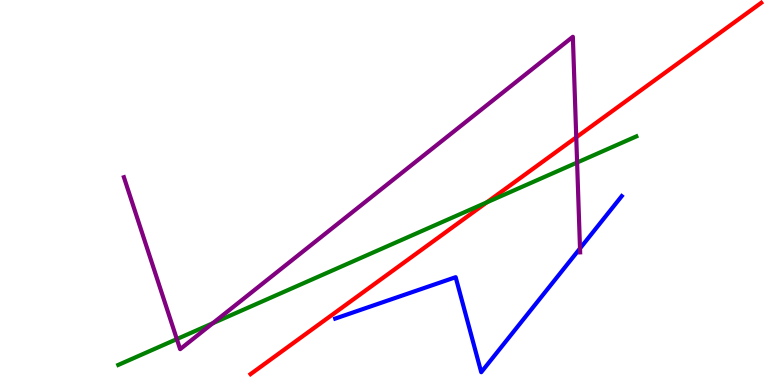[{'lines': ['blue', 'red'], 'intersections': []}, {'lines': ['green', 'red'], 'intersections': [{'x': 6.28, 'y': 4.74}]}, {'lines': ['purple', 'red'], 'intersections': [{'x': 7.44, 'y': 6.43}]}, {'lines': ['blue', 'green'], 'intersections': []}, {'lines': ['blue', 'purple'], 'intersections': [{'x': 7.48, 'y': 3.55}]}, {'lines': ['green', 'purple'], 'intersections': [{'x': 2.28, 'y': 1.19}, {'x': 2.74, 'y': 1.6}, {'x': 7.45, 'y': 5.78}]}]